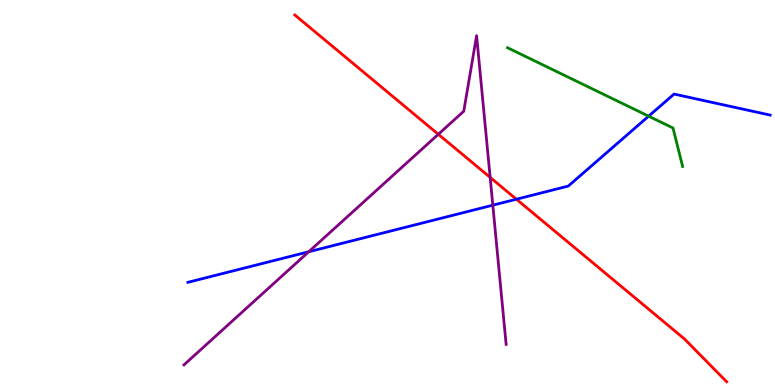[{'lines': ['blue', 'red'], 'intersections': [{'x': 6.66, 'y': 4.83}]}, {'lines': ['green', 'red'], 'intersections': []}, {'lines': ['purple', 'red'], 'intersections': [{'x': 5.66, 'y': 6.51}, {'x': 6.32, 'y': 5.39}]}, {'lines': ['blue', 'green'], 'intersections': [{'x': 8.37, 'y': 6.98}]}, {'lines': ['blue', 'purple'], 'intersections': [{'x': 3.98, 'y': 3.46}, {'x': 6.36, 'y': 4.67}]}, {'lines': ['green', 'purple'], 'intersections': []}]